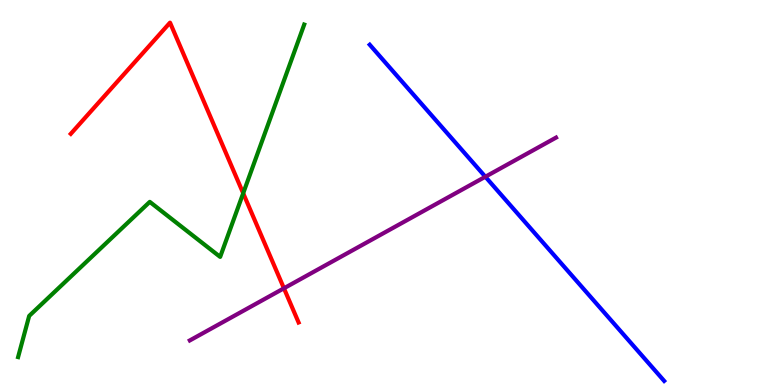[{'lines': ['blue', 'red'], 'intersections': []}, {'lines': ['green', 'red'], 'intersections': [{'x': 3.14, 'y': 4.98}]}, {'lines': ['purple', 'red'], 'intersections': [{'x': 3.66, 'y': 2.51}]}, {'lines': ['blue', 'green'], 'intersections': []}, {'lines': ['blue', 'purple'], 'intersections': [{'x': 6.26, 'y': 5.41}]}, {'lines': ['green', 'purple'], 'intersections': []}]